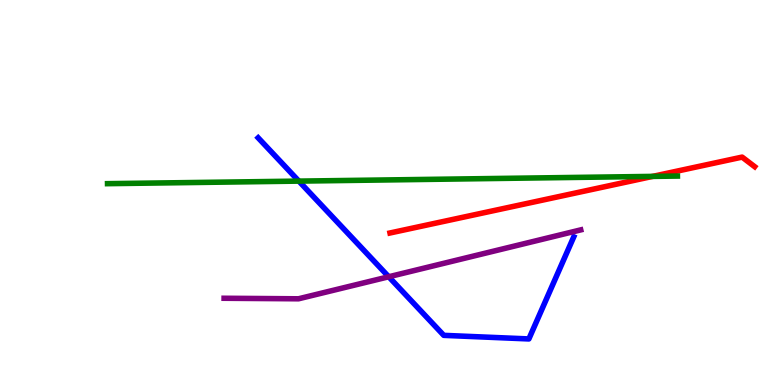[{'lines': ['blue', 'red'], 'intersections': []}, {'lines': ['green', 'red'], 'intersections': [{'x': 8.42, 'y': 5.42}]}, {'lines': ['purple', 'red'], 'intersections': []}, {'lines': ['blue', 'green'], 'intersections': [{'x': 3.86, 'y': 5.3}]}, {'lines': ['blue', 'purple'], 'intersections': [{'x': 5.02, 'y': 2.81}]}, {'lines': ['green', 'purple'], 'intersections': []}]